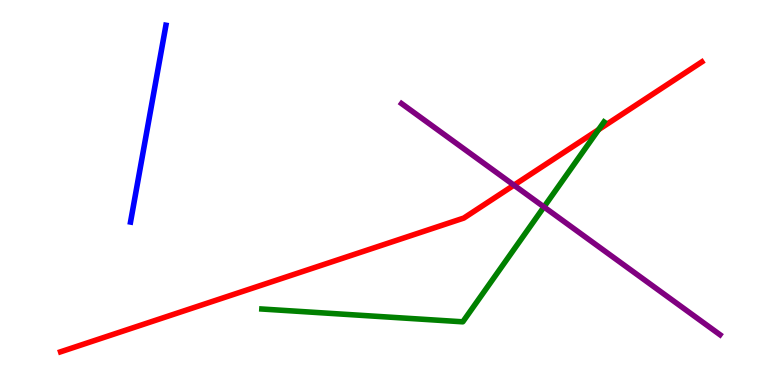[{'lines': ['blue', 'red'], 'intersections': []}, {'lines': ['green', 'red'], 'intersections': [{'x': 7.72, 'y': 6.63}]}, {'lines': ['purple', 'red'], 'intersections': [{'x': 6.63, 'y': 5.19}]}, {'lines': ['blue', 'green'], 'intersections': []}, {'lines': ['blue', 'purple'], 'intersections': []}, {'lines': ['green', 'purple'], 'intersections': [{'x': 7.02, 'y': 4.63}]}]